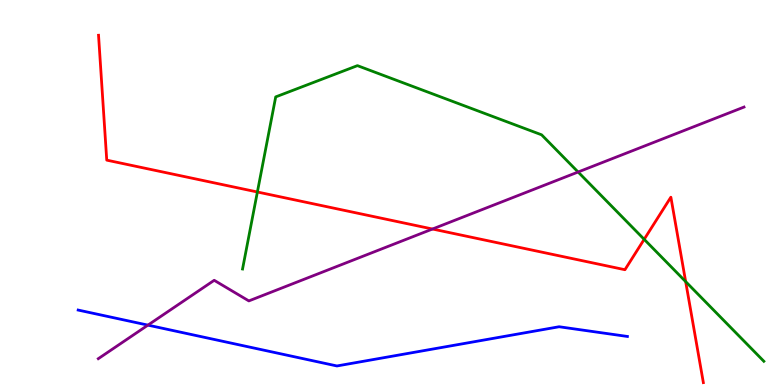[{'lines': ['blue', 'red'], 'intersections': []}, {'lines': ['green', 'red'], 'intersections': [{'x': 3.32, 'y': 5.01}, {'x': 8.31, 'y': 3.78}, {'x': 8.85, 'y': 2.69}]}, {'lines': ['purple', 'red'], 'intersections': [{'x': 5.58, 'y': 4.05}]}, {'lines': ['blue', 'green'], 'intersections': []}, {'lines': ['blue', 'purple'], 'intersections': [{'x': 1.91, 'y': 1.56}]}, {'lines': ['green', 'purple'], 'intersections': [{'x': 7.46, 'y': 5.53}]}]